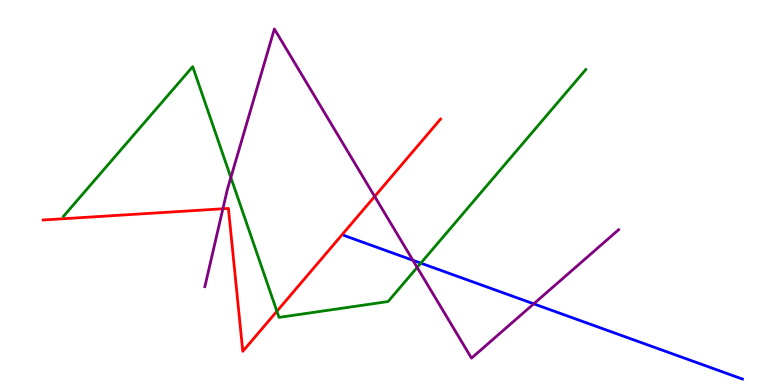[{'lines': ['blue', 'red'], 'intersections': []}, {'lines': ['green', 'red'], 'intersections': [{'x': 3.57, 'y': 1.92}]}, {'lines': ['purple', 'red'], 'intersections': [{'x': 2.88, 'y': 4.58}, {'x': 4.83, 'y': 4.9}]}, {'lines': ['blue', 'green'], 'intersections': [{'x': 5.43, 'y': 3.17}]}, {'lines': ['blue', 'purple'], 'intersections': [{'x': 5.33, 'y': 3.24}, {'x': 6.89, 'y': 2.11}]}, {'lines': ['green', 'purple'], 'intersections': [{'x': 2.98, 'y': 5.39}, {'x': 5.38, 'y': 3.05}]}]